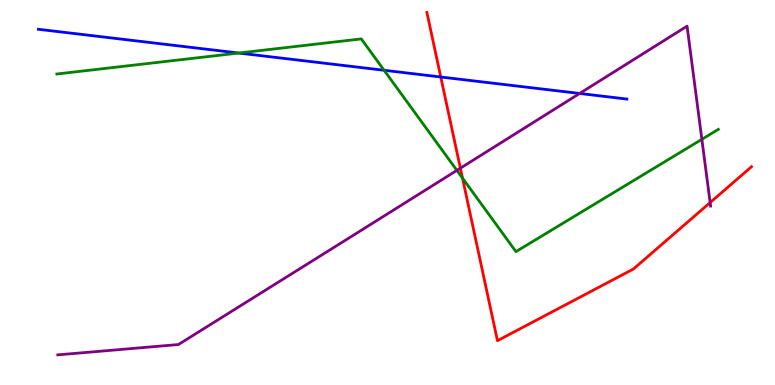[{'lines': ['blue', 'red'], 'intersections': [{'x': 5.69, 'y': 8.0}]}, {'lines': ['green', 'red'], 'intersections': [{'x': 5.97, 'y': 5.37}]}, {'lines': ['purple', 'red'], 'intersections': [{'x': 5.94, 'y': 5.63}, {'x': 9.16, 'y': 4.74}]}, {'lines': ['blue', 'green'], 'intersections': [{'x': 3.08, 'y': 8.62}, {'x': 4.96, 'y': 8.17}]}, {'lines': ['blue', 'purple'], 'intersections': [{'x': 7.48, 'y': 7.57}]}, {'lines': ['green', 'purple'], 'intersections': [{'x': 5.9, 'y': 5.57}, {'x': 9.06, 'y': 6.38}]}]